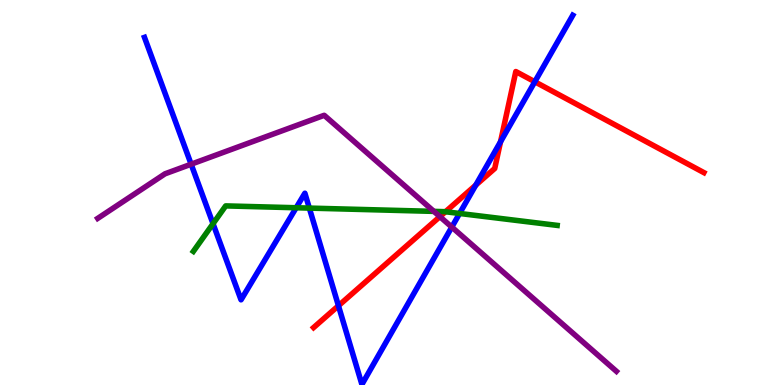[{'lines': ['blue', 'red'], 'intersections': [{'x': 4.37, 'y': 2.06}, {'x': 6.14, 'y': 5.19}, {'x': 6.46, 'y': 6.32}, {'x': 6.9, 'y': 7.88}]}, {'lines': ['green', 'red'], 'intersections': [{'x': 5.75, 'y': 4.5}]}, {'lines': ['purple', 'red'], 'intersections': [{'x': 5.68, 'y': 4.37}]}, {'lines': ['blue', 'green'], 'intersections': [{'x': 2.75, 'y': 4.19}, {'x': 3.82, 'y': 4.6}, {'x': 3.99, 'y': 4.59}, {'x': 5.93, 'y': 4.46}]}, {'lines': ['blue', 'purple'], 'intersections': [{'x': 2.47, 'y': 5.73}, {'x': 5.83, 'y': 4.1}]}, {'lines': ['green', 'purple'], 'intersections': [{'x': 5.6, 'y': 4.51}]}]